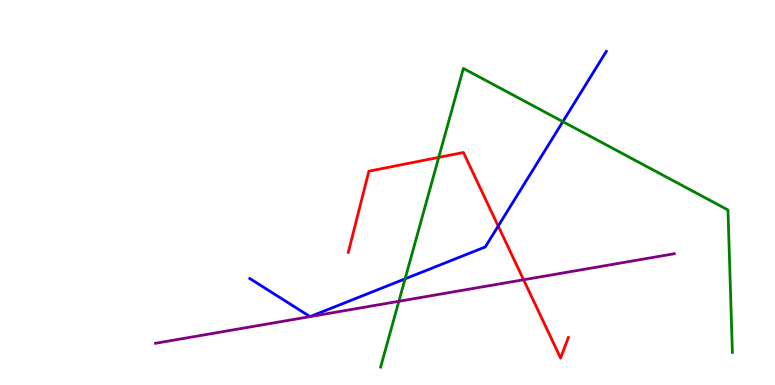[{'lines': ['blue', 'red'], 'intersections': [{'x': 6.43, 'y': 4.13}]}, {'lines': ['green', 'red'], 'intersections': [{'x': 5.66, 'y': 5.91}]}, {'lines': ['purple', 'red'], 'intersections': [{'x': 6.76, 'y': 2.73}]}, {'lines': ['blue', 'green'], 'intersections': [{'x': 5.23, 'y': 2.76}, {'x': 7.26, 'y': 6.84}]}, {'lines': ['blue', 'purple'], 'intersections': [{'x': 4.0, 'y': 1.78}, {'x': 4.0, 'y': 1.78}]}, {'lines': ['green', 'purple'], 'intersections': [{'x': 5.15, 'y': 2.17}]}]